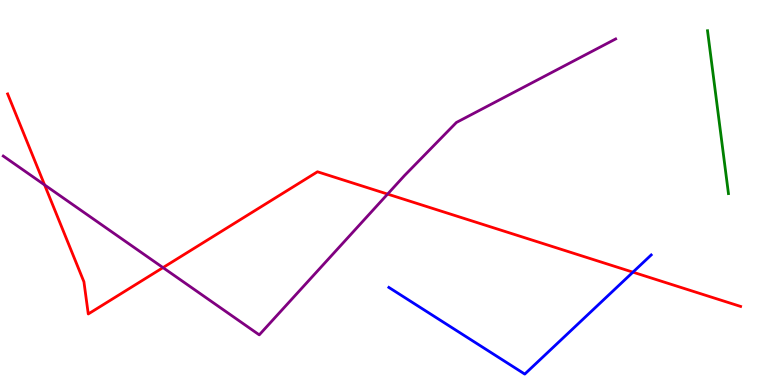[{'lines': ['blue', 'red'], 'intersections': [{'x': 8.17, 'y': 2.93}]}, {'lines': ['green', 'red'], 'intersections': []}, {'lines': ['purple', 'red'], 'intersections': [{'x': 0.575, 'y': 5.2}, {'x': 2.1, 'y': 3.05}, {'x': 5.0, 'y': 4.96}]}, {'lines': ['blue', 'green'], 'intersections': []}, {'lines': ['blue', 'purple'], 'intersections': []}, {'lines': ['green', 'purple'], 'intersections': []}]